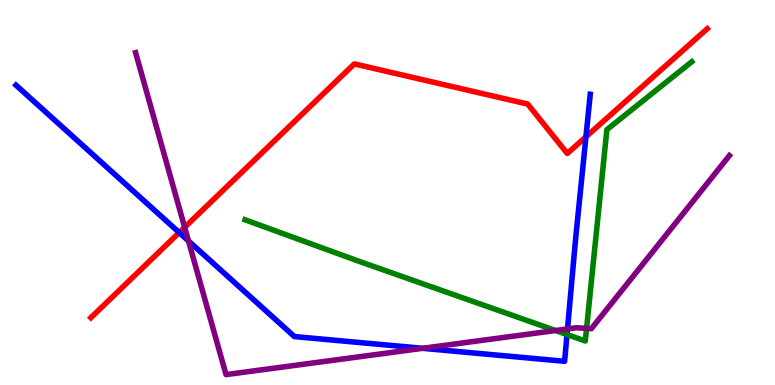[{'lines': ['blue', 'red'], 'intersections': [{'x': 2.31, 'y': 3.96}, {'x': 7.56, 'y': 6.45}]}, {'lines': ['green', 'red'], 'intersections': []}, {'lines': ['purple', 'red'], 'intersections': [{'x': 2.38, 'y': 4.1}]}, {'lines': ['blue', 'green'], 'intersections': [{'x': 7.32, 'y': 1.31}]}, {'lines': ['blue', 'purple'], 'intersections': [{'x': 2.43, 'y': 3.74}, {'x': 5.45, 'y': 0.953}, {'x': 7.32, 'y': 1.46}]}, {'lines': ['green', 'purple'], 'intersections': [{'x': 7.17, 'y': 1.42}, {'x': 7.57, 'y': 1.47}]}]